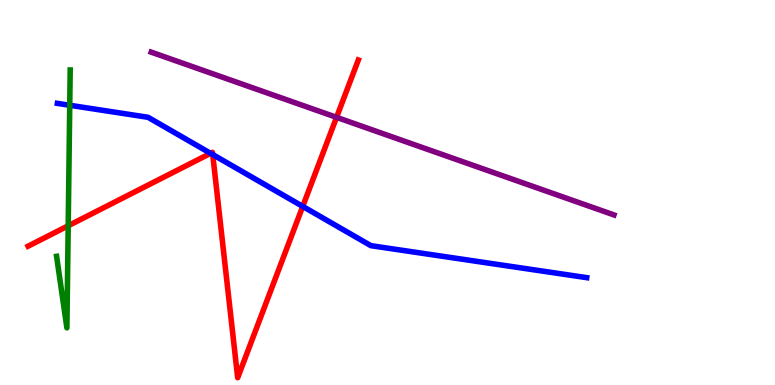[{'lines': ['blue', 'red'], 'intersections': [{'x': 2.72, 'y': 6.02}, {'x': 2.74, 'y': 5.99}, {'x': 3.91, 'y': 4.64}]}, {'lines': ['green', 'red'], 'intersections': [{'x': 0.88, 'y': 4.14}]}, {'lines': ['purple', 'red'], 'intersections': [{'x': 4.34, 'y': 6.95}]}, {'lines': ['blue', 'green'], 'intersections': [{'x': 0.9, 'y': 7.27}]}, {'lines': ['blue', 'purple'], 'intersections': []}, {'lines': ['green', 'purple'], 'intersections': []}]